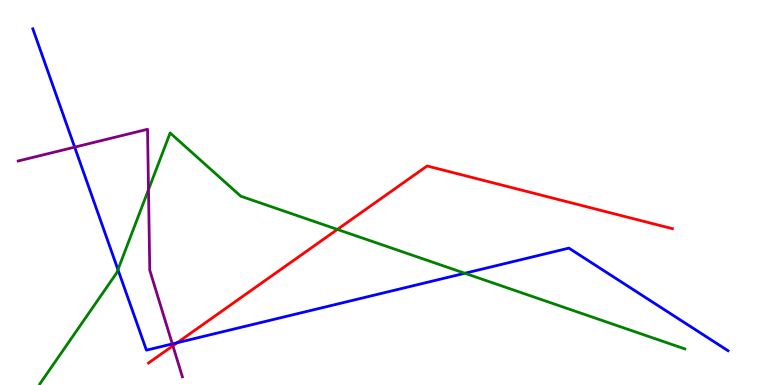[{'lines': ['blue', 'red'], 'intersections': [{'x': 2.29, 'y': 1.1}]}, {'lines': ['green', 'red'], 'intersections': [{'x': 4.35, 'y': 4.04}]}, {'lines': ['purple', 'red'], 'intersections': [{'x': 2.23, 'y': 1.02}]}, {'lines': ['blue', 'green'], 'intersections': [{'x': 1.52, 'y': 3.0}, {'x': 6.0, 'y': 2.9}]}, {'lines': ['blue', 'purple'], 'intersections': [{'x': 0.963, 'y': 6.18}, {'x': 2.22, 'y': 1.07}]}, {'lines': ['green', 'purple'], 'intersections': [{'x': 1.92, 'y': 5.07}]}]